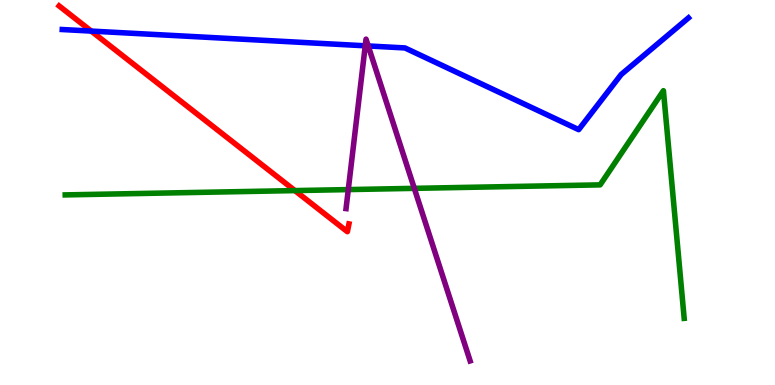[{'lines': ['blue', 'red'], 'intersections': [{'x': 1.18, 'y': 9.19}]}, {'lines': ['green', 'red'], 'intersections': [{'x': 3.81, 'y': 5.05}]}, {'lines': ['purple', 'red'], 'intersections': []}, {'lines': ['blue', 'green'], 'intersections': []}, {'lines': ['blue', 'purple'], 'intersections': [{'x': 4.71, 'y': 8.81}, {'x': 4.75, 'y': 8.81}]}, {'lines': ['green', 'purple'], 'intersections': [{'x': 4.49, 'y': 5.08}, {'x': 5.35, 'y': 5.11}]}]